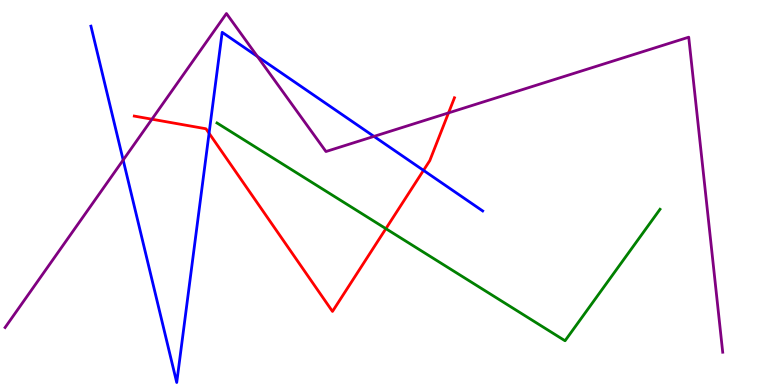[{'lines': ['blue', 'red'], 'intersections': [{'x': 2.7, 'y': 6.54}, {'x': 5.46, 'y': 5.57}]}, {'lines': ['green', 'red'], 'intersections': [{'x': 4.98, 'y': 4.06}]}, {'lines': ['purple', 'red'], 'intersections': [{'x': 1.96, 'y': 6.9}, {'x': 5.79, 'y': 7.07}]}, {'lines': ['blue', 'green'], 'intersections': []}, {'lines': ['blue', 'purple'], 'intersections': [{'x': 1.59, 'y': 5.84}, {'x': 3.32, 'y': 8.53}, {'x': 4.83, 'y': 6.46}]}, {'lines': ['green', 'purple'], 'intersections': []}]